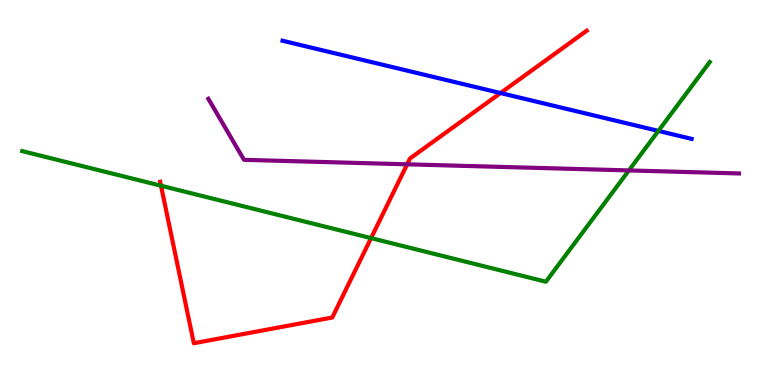[{'lines': ['blue', 'red'], 'intersections': [{'x': 6.46, 'y': 7.58}]}, {'lines': ['green', 'red'], 'intersections': [{'x': 2.08, 'y': 5.18}, {'x': 4.79, 'y': 3.82}]}, {'lines': ['purple', 'red'], 'intersections': [{'x': 5.25, 'y': 5.73}]}, {'lines': ['blue', 'green'], 'intersections': [{'x': 8.5, 'y': 6.6}]}, {'lines': ['blue', 'purple'], 'intersections': []}, {'lines': ['green', 'purple'], 'intersections': [{'x': 8.11, 'y': 5.57}]}]